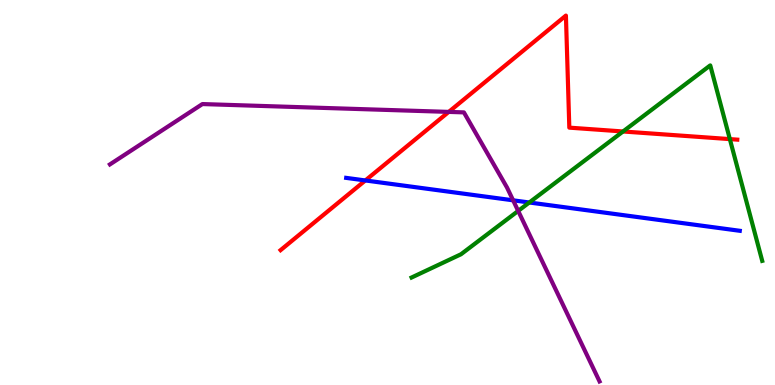[{'lines': ['blue', 'red'], 'intersections': [{'x': 4.71, 'y': 5.31}]}, {'lines': ['green', 'red'], 'intersections': [{'x': 8.04, 'y': 6.58}, {'x': 9.42, 'y': 6.39}]}, {'lines': ['purple', 'red'], 'intersections': [{'x': 5.79, 'y': 7.09}]}, {'lines': ['blue', 'green'], 'intersections': [{'x': 6.83, 'y': 4.74}]}, {'lines': ['blue', 'purple'], 'intersections': [{'x': 6.62, 'y': 4.8}]}, {'lines': ['green', 'purple'], 'intersections': [{'x': 6.69, 'y': 4.52}]}]